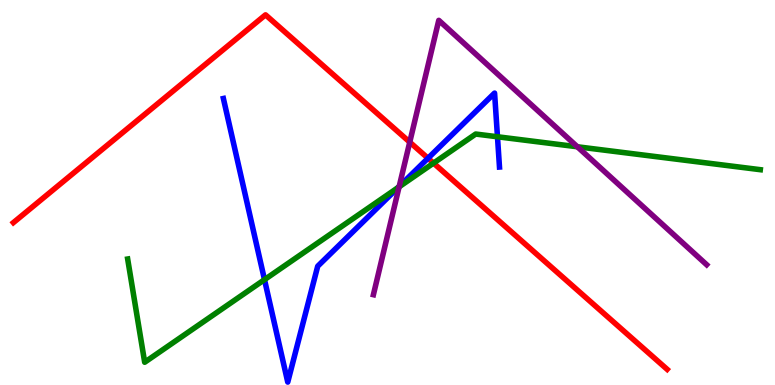[{'lines': ['blue', 'red'], 'intersections': [{'x': 5.52, 'y': 5.89}]}, {'lines': ['green', 'red'], 'intersections': [{'x': 5.59, 'y': 5.76}]}, {'lines': ['purple', 'red'], 'intersections': [{'x': 5.29, 'y': 6.31}]}, {'lines': ['blue', 'green'], 'intersections': [{'x': 3.41, 'y': 2.74}, {'x': 5.14, 'y': 5.13}, {'x': 6.42, 'y': 6.45}]}, {'lines': ['blue', 'purple'], 'intersections': [{'x': 5.15, 'y': 5.16}]}, {'lines': ['green', 'purple'], 'intersections': [{'x': 5.15, 'y': 5.15}, {'x': 7.45, 'y': 6.19}]}]